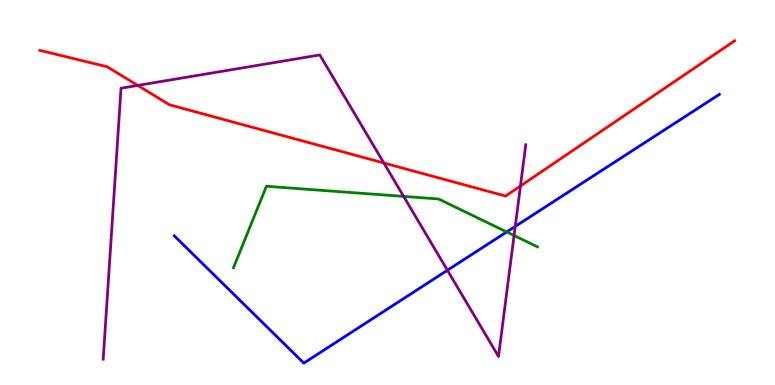[{'lines': ['blue', 'red'], 'intersections': []}, {'lines': ['green', 'red'], 'intersections': []}, {'lines': ['purple', 'red'], 'intersections': [{'x': 1.78, 'y': 7.78}, {'x': 4.95, 'y': 5.77}, {'x': 6.72, 'y': 5.17}]}, {'lines': ['blue', 'green'], 'intersections': [{'x': 6.54, 'y': 3.98}]}, {'lines': ['blue', 'purple'], 'intersections': [{'x': 5.77, 'y': 2.98}, {'x': 6.65, 'y': 4.12}]}, {'lines': ['green', 'purple'], 'intersections': [{'x': 5.21, 'y': 4.9}, {'x': 6.63, 'y': 3.88}]}]